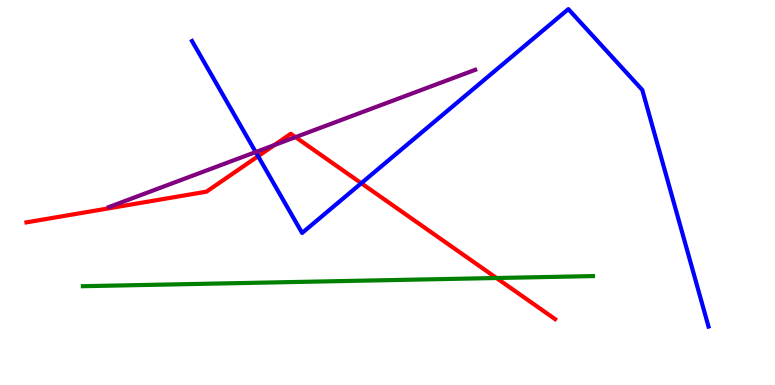[{'lines': ['blue', 'red'], 'intersections': [{'x': 3.33, 'y': 5.94}, {'x': 4.66, 'y': 5.24}]}, {'lines': ['green', 'red'], 'intersections': [{'x': 6.41, 'y': 2.78}]}, {'lines': ['purple', 'red'], 'intersections': [{'x': 3.54, 'y': 6.23}, {'x': 3.81, 'y': 6.44}]}, {'lines': ['blue', 'green'], 'intersections': []}, {'lines': ['blue', 'purple'], 'intersections': [{'x': 3.3, 'y': 6.05}]}, {'lines': ['green', 'purple'], 'intersections': []}]